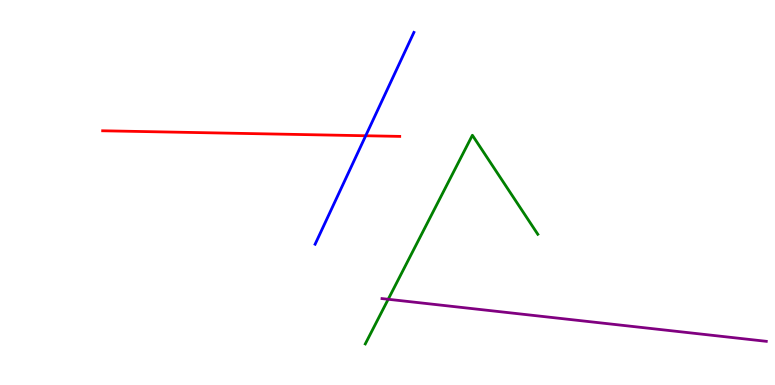[{'lines': ['blue', 'red'], 'intersections': [{'x': 4.72, 'y': 6.47}]}, {'lines': ['green', 'red'], 'intersections': []}, {'lines': ['purple', 'red'], 'intersections': []}, {'lines': ['blue', 'green'], 'intersections': []}, {'lines': ['blue', 'purple'], 'intersections': []}, {'lines': ['green', 'purple'], 'intersections': [{'x': 5.01, 'y': 2.23}]}]